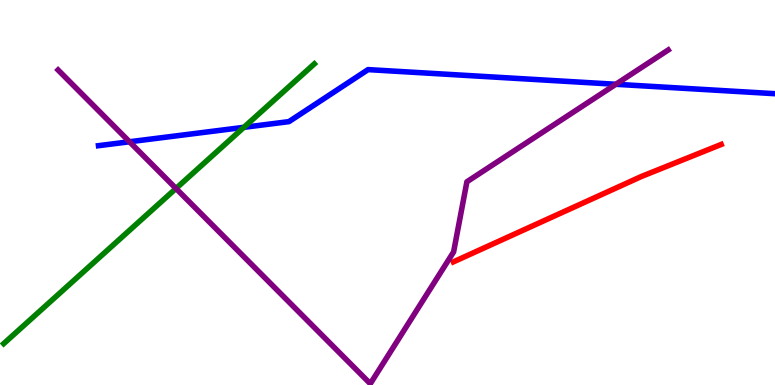[{'lines': ['blue', 'red'], 'intersections': []}, {'lines': ['green', 'red'], 'intersections': []}, {'lines': ['purple', 'red'], 'intersections': []}, {'lines': ['blue', 'green'], 'intersections': [{'x': 3.15, 'y': 6.69}]}, {'lines': ['blue', 'purple'], 'intersections': [{'x': 1.67, 'y': 6.32}, {'x': 7.95, 'y': 7.81}]}, {'lines': ['green', 'purple'], 'intersections': [{'x': 2.27, 'y': 5.1}]}]